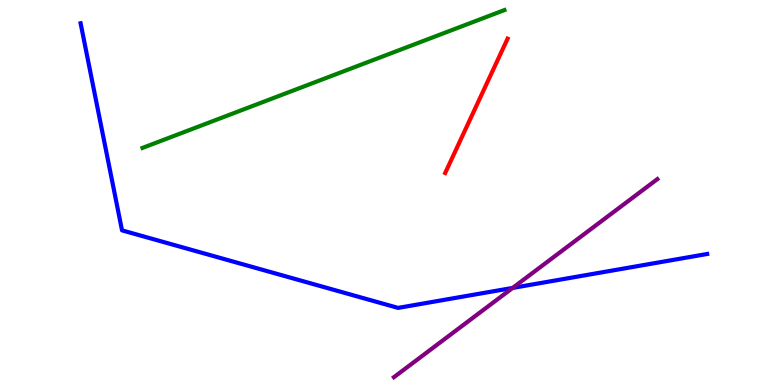[{'lines': ['blue', 'red'], 'intersections': []}, {'lines': ['green', 'red'], 'intersections': []}, {'lines': ['purple', 'red'], 'intersections': []}, {'lines': ['blue', 'green'], 'intersections': []}, {'lines': ['blue', 'purple'], 'intersections': [{'x': 6.61, 'y': 2.52}]}, {'lines': ['green', 'purple'], 'intersections': []}]